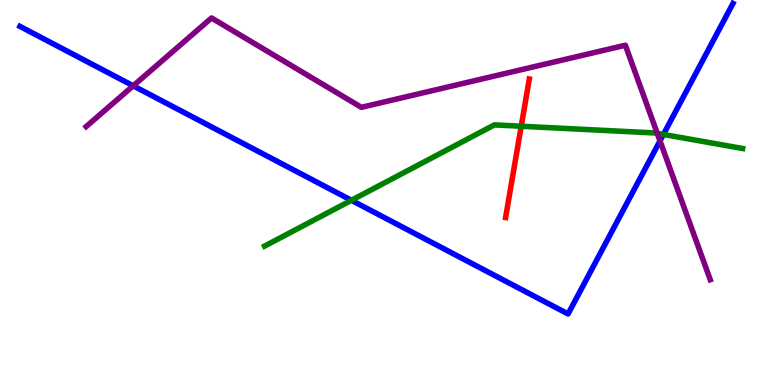[{'lines': ['blue', 'red'], 'intersections': []}, {'lines': ['green', 'red'], 'intersections': [{'x': 6.73, 'y': 6.72}]}, {'lines': ['purple', 'red'], 'intersections': []}, {'lines': ['blue', 'green'], 'intersections': [{'x': 4.53, 'y': 4.8}, {'x': 8.56, 'y': 6.51}]}, {'lines': ['blue', 'purple'], 'intersections': [{'x': 1.72, 'y': 7.77}, {'x': 8.52, 'y': 6.34}]}, {'lines': ['green', 'purple'], 'intersections': [{'x': 8.48, 'y': 6.54}]}]